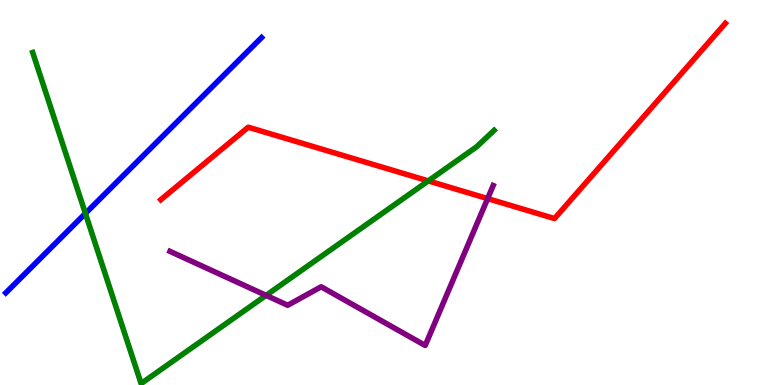[{'lines': ['blue', 'red'], 'intersections': []}, {'lines': ['green', 'red'], 'intersections': [{'x': 5.53, 'y': 5.3}]}, {'lines': ['purple', 'red'], 'intersections': [{'x': 6.29, 'y': 4.84}]}, {'lines': ['blue', 'green'], 'intersections': [{'x': 1.1, 'y': 4.46}]}, {'lines': ['blue', 'purple'], 'intersections': []}, {'lines': ['green', 'purple'], 'intersections': [{'x': 3.43, 'y': 2.33}]}]